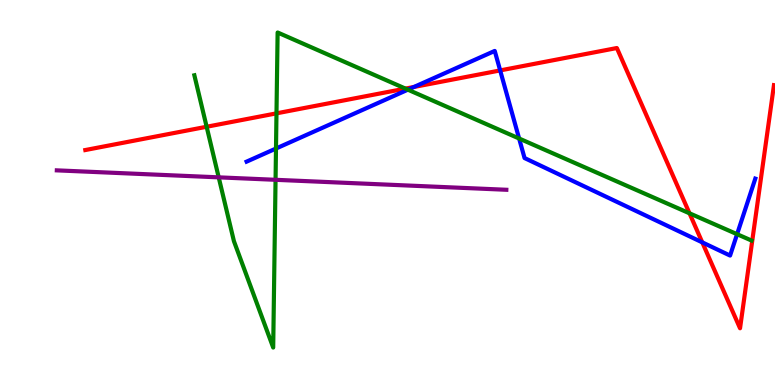[{'lines': ['blue', 'red'], 'intersections': [{'x': 5.34, 'y': 7.74}, {'x': 6.45, 'y': 8.17}, {'x': 9.06, 'y': 3.7}]}, {'lines': ['green', 'red'], 'intersections': [{'x': 2.67, 'y': 6.71}, {'x': 3.57, 'y': 7.06}, {'x': 5.23, 'y': 7.7}, {'x': 8.9, 'y': 4.46}]}, {'lines': ['purple', 'red'], 'intersections': []}, {'lines': ['blue', 'green'], 'intersections': [{'x': 3.56, 'y': 6.14}, {'x': 5.26, 'y': 7.67}, {'x': 6.7, 'y': 6.4}, {'x': 9.51, 'y': 3.92}]}, {'lines': ['blue', 'purple'], 'intersections': []}, {'lines': ['green', 'purple'], 'intersections': [{'x': 2.82, 'y': 5.39}, {'x': 3.56, 'y': 5.33}]}]